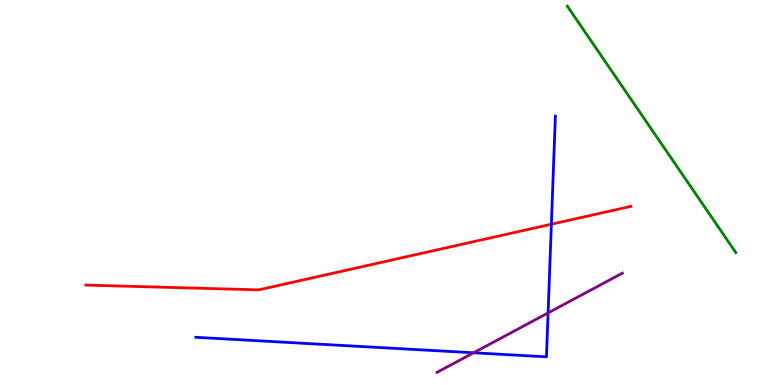[{'lines': ['blue', 'red'], 'intersections': [{'x': 7.11, 'y': 4.18}]}, {'lines': ['green', 'red'], 'intersections': []}, {'lines': ['purple', 'red'], 'intersections': []}, {'lines': ['blue', 'green'], 'intersections': []}, {'lines': ['blue', 'purple'], 'intersections': [{'x': 6.11, 'y': 0.837}, {'x': 7.07, 'y': 1.87}]}, {'lines': ['green', 'purple'], 'intersections': []}]